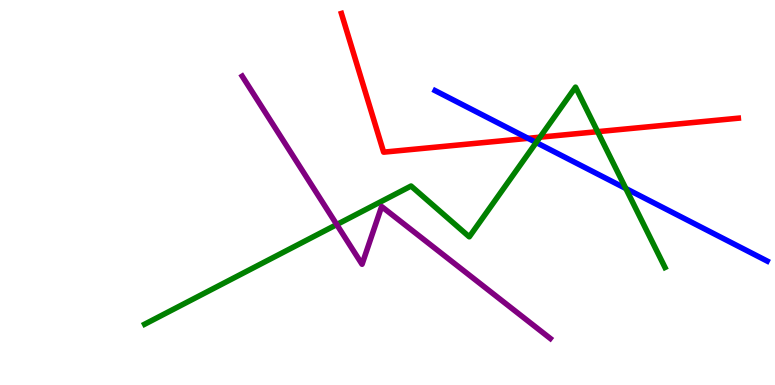[{'lines': ['blue', 'red'], 'intersections': [{'x': 6.81, 'y': 6.41}]}, {'lines': ['green', 'red'], 'intersections': [{'x': 6.97, 'y': 6.44}, {'x': 7.71, 'y': 6.58}]}, {'lines': ['purple', 'red'], 'intersections': []}, {'lines': ['blue', 'green'], 'intersections': [{'x': 6.92, 'y': 6.3}, {'x': 8.08, 'y': 5.1}]}, {'lines': ['blue', 'purple'], 'intersections': []}, {'lines': ['green', 'purple'], 'intersections': [{'x': 4.35, 'y': 4.17}]}]